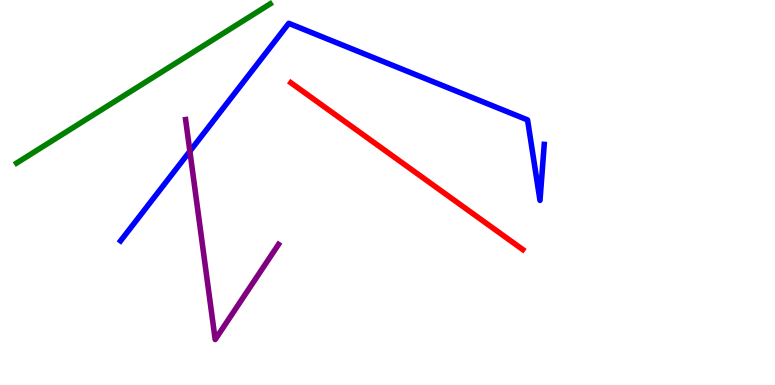[{'lines': ['blue', 'red'], 'intersections': []}, {'lines': ['green', 'red'], 'intersections': []}, {'lines': ['purple', 'red'], 'intersections': []}, {'lines': ['blue', 'green'], 'intersections': []}, {'lines': ['blue', 'purple'], 'intersections': [{'x': 2.45, 'y': 6.07}]}, {'lines': ['green', 'purple'], 'intersections': []}]